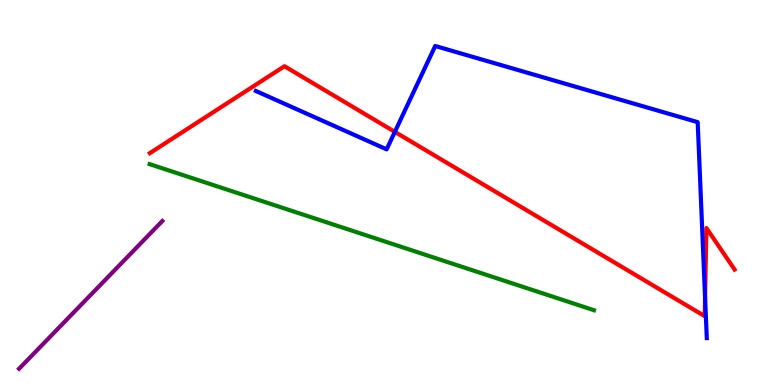[{'lines': ['blue', 'red'], 'intersections': [{'x': 5.09, 'y': 6.57}, {'x': 9.1, 'y': 2.28}]}, {'lines': ['green', 'red'], 'intersections': []}, {'lines': ['purple', 'red'], 'intersections': []}, {'lines': ['blue', 'green'], 'intersections': []}, {'lines': ['blue', 'purple'], 'intersections': []}, {'lines': ['green', 'purple'], 'intersections': []}]